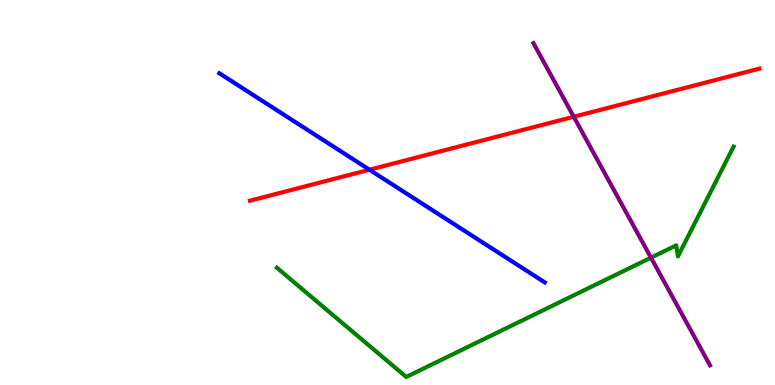[{'lines': ['blue', 'red'], 'intersections': [{'x': 4.77, 'y': 5.59}]}, {'lines': ['green', 'red'], 'intersections': []}, {'lines': ['purple', 'red'], 'intersections': [{'x': 7.4, 'y': 6.97}]}, {'lines': ['blue', 'green'], 'intersections': []}, {'lines': ['blue', 'purple'], 'intersections': []}, {'lines': ['green', 'purple'], 'intersections': [{'x': 8.4, 'y': 3.31}]}]